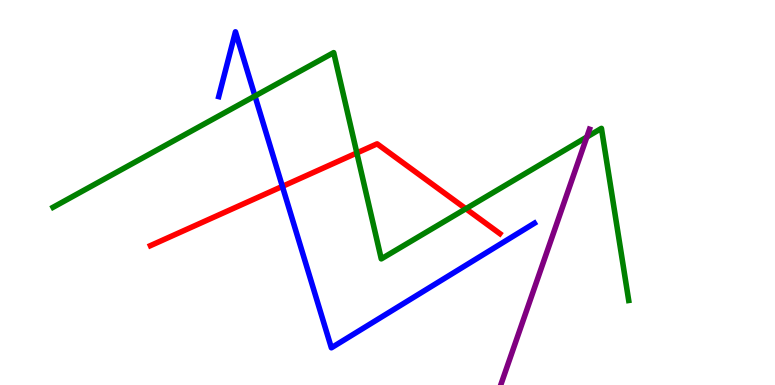[{'lines': ['blue', 'red'], 'intersections': [{'x': 3.64, 'y': 5.16}]}, {'lines': ['green', 'red'], 'intersections': [{'x': 4.6, 'y': 6.03}, {'x': 6.01, 'y': 4.58}]}, {'lines': ['purple', 'red'], 'intersections': []}, {'lines': ['blue', 'green'], 'intersections': [{'x': 3.29, 'y': 7.51}]}, {'lines': ['blue', 'purple'], 'intersections': []}, {'lines': ['green', 'purple'], 'intersections': [{'x': 7.57, 'y': 6.44}]}]